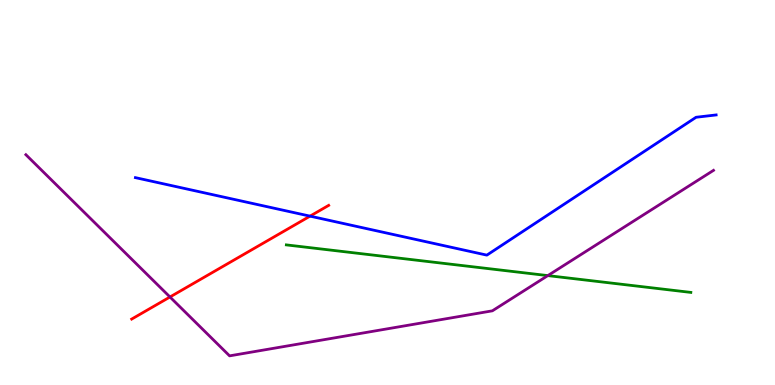[{'lines': ['blue', 'red'], 'intersections': [{'x': 4.0, 'y': 4.39}]}, {'lines': ['green', 'red'], 'intersections': []}, {'lines': ['purple', 'red'], 'intersections': [{'x': 2.19, 'y': 2.29}]}, {'lines': ['blue', 'green'], 'intersections': []}, {'lines': ['blue', 'purple'], 'intersections': []}, {'lines': ['green', 'purple'], 'intersections': [{'x': 7.07, 'y': 2.84}]}]